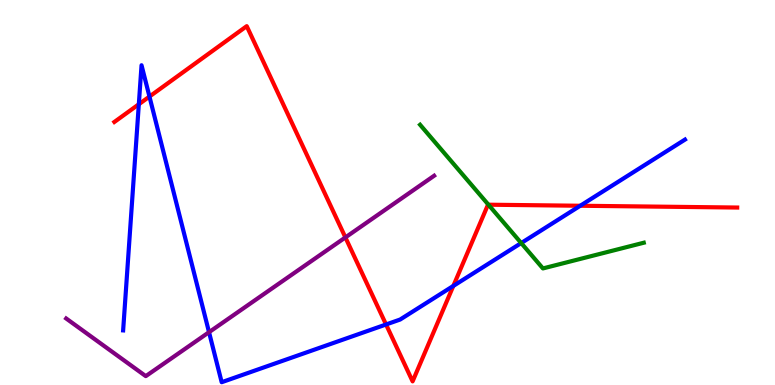[{'lines': ['blue', 'red'], 'intersections': [{'x': 1.79, 'y': 7.29}, {'x': 1.93, 'y': 7.49}, {'x': 4.98, 'y': 1.57}, {'x': 5.85, 'y': 2.57}, {'x': 7.49, 'y': 4.66}]}, {'lines': ['green', 'red'], 'intersections': [{'x': 6.3, 'y': 4.68}]}, {'lines': ['purple', 'red'], 'intersections': [{'x': 4.46, 'y': 3.83}]}, {'lines': ['blue', 'green'], 'intersections': [{'x': 6.73, 'y': 3.69}]}, {'lines': ['blue', 'purple'], 'intersections': [{'x': 2.7, 'y': 1.37}]}, {'lines': ['green', 'purple'], 'intersections': []}]